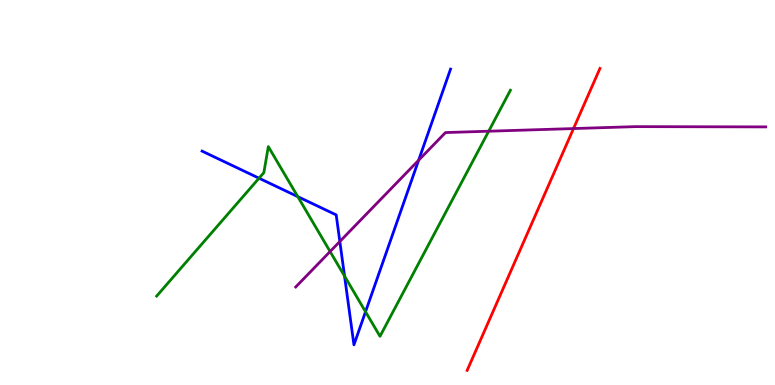[{'lines': ['blue', 'red'], 'intersections': []}, {'lines': ['green', 'red'], 'intersections': []}, {'lines': ['purple', 'red'], 'intersections': [{'x': 7.4, 'y': 6.66}]}, {'lines': ['blue', 'green'], 'intersections': [{'x': 3.34, 'y': 5.37}, {'x': 3.84, 'y': 4.89}, {'x': 4.45, 'y': 2.83}, {'x': 4.72, 'y': 1.9}]}, {'lines': ['blue', 'purple'], 'intersections': [{'x': 4.38, 'y': 3.73}, {'x': 5.4, 'y': 5.84}]}, {'lines': ['green', 'purple'], 'intersections': [{'x': 4.26, 'y': 3.47}, {'x': 6.31, 'y': 6.59}]}]